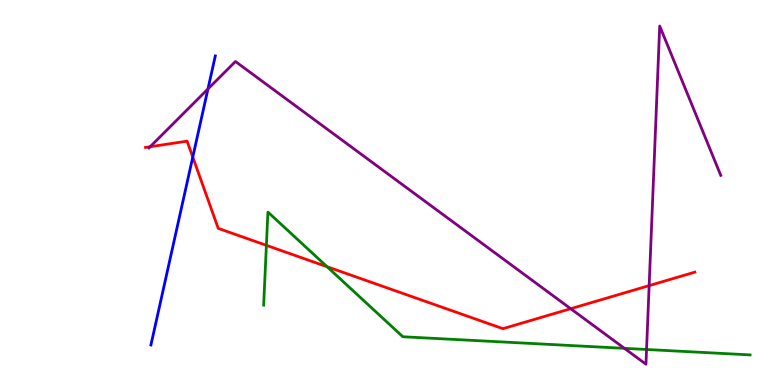[{'lines': ['blue', 'red'], 'intersections': [{'x': 2.49, 'y': 5.92}]}, {'lines': ['green', 'red'], 'intersections': [{'x': 3.44, 'y': 3.63}, {'x': 4.22, 'y': 3.07}]}, {'lines': ['purple', 'red'], 'intersections': [{'x': 1.94, 'y': 6.19}, {'x': 7.36, 'y': 1.98}, {'x': 8.38, 'y': 2.58}]}, {'lines': ['blue', 'green'], 'intersections': []}, {'lines': ['blue', 'purple'], 'intersections': [{'x': 2.68, 'y': 7.69}]}, {'lines': ['green', 'purple'], 'intersections': [{'x': 8.06, 'y': 0.952}, {'x': 8.34, 'y': 0.922}]}]